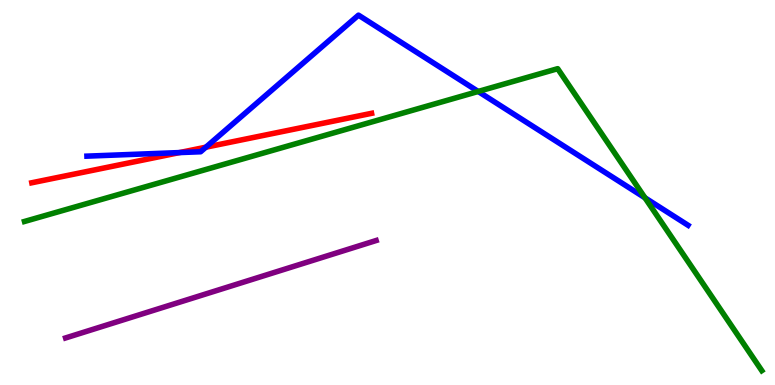[{'lines': ['blue', 'red'], 'intersections': [{'x': 2.32, 'y': 6.04}, {'x': 2.66, 'y': 6.18}]}, {'lines': ['green', 'red'], 'intersections': []}, {'lines': ['purple', 'red'], 'intersections': []}, {'lines': ['blue', 'green'], 'intersections': [{'x': 6.17, 'y': 7.62}, {'x': 8.32, 'y': 4.86}]}, {'lines': ['blue', 'purple'], 'intersections': []}, {'lines': ['green', 'purple'], 'intersections': []}]